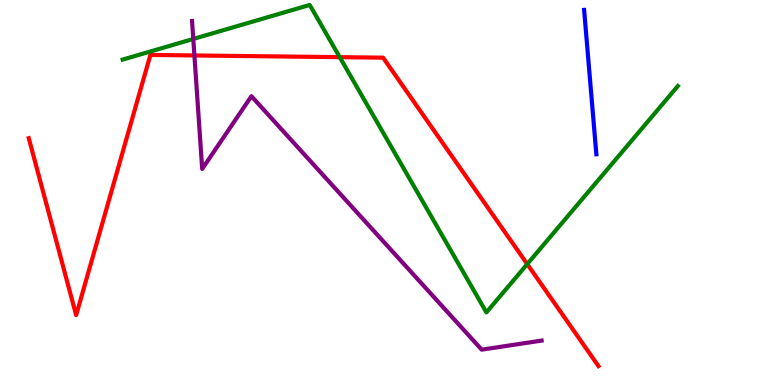[{'lines': ['blue', 'red'], 'intersections': []}, {'lines': ['green', 'red'], 'intersections': [{'x': 4.38, 'y': 8.52}, {'x': 6.8, 'y': 3.14}]}, {'lines': ['purple', 'red'], 'intersections': [{'x': 2.51, 'y': 8.56}]}, {'lines': ['blue', 'green'], 'intersections': []}, {'lines': ['blue', 'purple'], 'intersections': []}, {'lines': ['green', 'purple'], 'intersections': [{'x': 2.49, 'y': 8.99}]}]